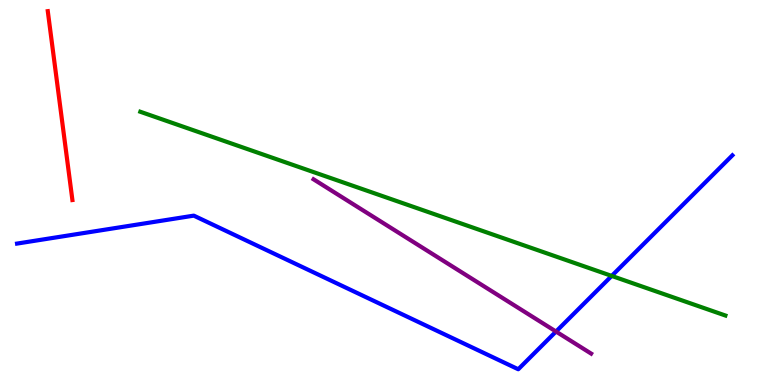[{'lines': ['blue', 'red'], 'intersections': []}, {'lines': ['green', 'red'], 'intersections': []}, {'lines': ['purple', 'red'], 'intersections': []}, {'lines': ['blue', 'green'], 'intersections': [{'x': 7.89, 'y': 2.83}]}, {'lines': ['blue', 'purple'], 'intersections': [{'x': 7.17, 'y': 1.39}]}, {'lines': ['green', 'purple'], 'intersections': []}]